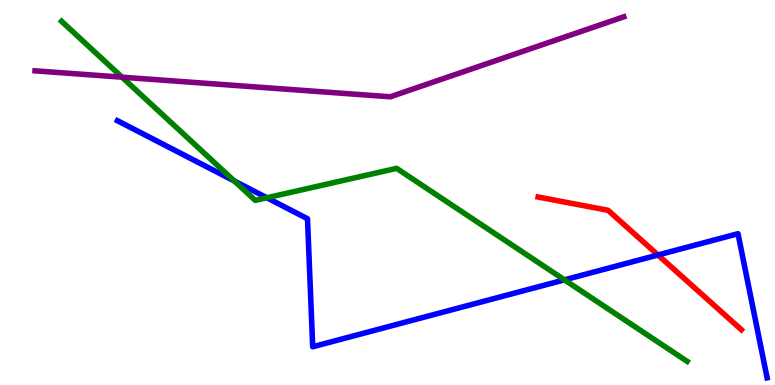[{'lines': ['blue', 'red'], 'intersections': [{'x': 8.49, 'y': 3.38}]}, {'lines': ['green', 'red'], 'intersections': []}, {'lines': ['purple', 'red'], 'intersections': []}, {'lines': ['blue', 'green'], 'intersections': [{'x': 3.02, 'y': 5.3}, {'x': 3.44, 'y': 4.86}, {'x': 7.28, 'y': 2.73}]}, {'lines': ['blue', 'purple'], 'intersections': []}, {'lines': ['green', 'purple'], 'intersections': [{'x': 1.57, 'y': 8.0}]}]